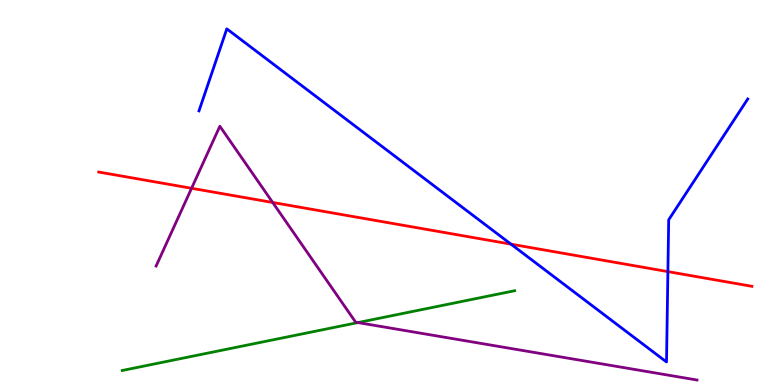[{'lines': ['blue', 'red'], 'intersections': [{'x': 6.59, 'y': 3.66}, {'x': 8.62, 'y': 2.95}]}, {'lines': ['green', 'red'], 'intersections': []}, {'lines': ['purple', 'red'], 'intersections': [{'x': 2.47, 'y': 5.11}, {'x': 3.52, 'y': 4.74}]}, {'lines': ['blue', 'green'], 'intersections': []}, {'lines': ['blue', 'purple'], 'intersections': []}, {'lines': ['green', 'purple'], 'intersections': [{'x': 4.62, 'y': 1.62}]}]